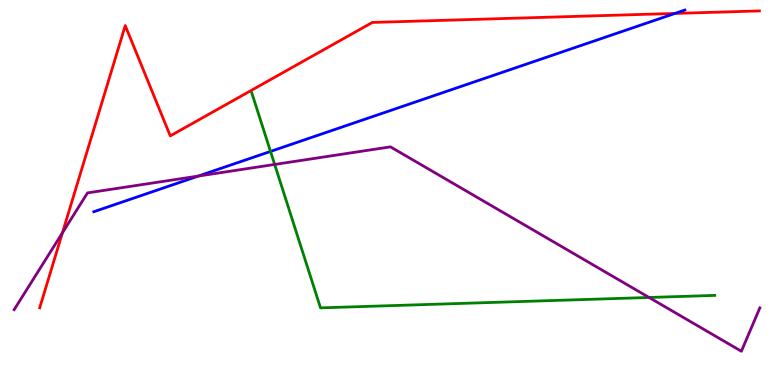[{'lines': ['blue', 'red'], 'intersections': [{'x': 8.71, 'y': 9.65}]}, {'lines': ['green', 'red'], 'intersections': []}, {'lines': ['purple', 'red'], 'intersections': [{'x': 0.805, 'y': 3.95}]}, {'lines': ['blue', 'green'], 'intersections': [{'x': 3.49, 'y': 6.07}]}, {'lines': ['blue', 'purple'], 'intersections': [{'x': 2.56, 'y': 5.43}]}, {'lines': ['green', 'purple'], 'intersections': [{'x': 3.54, 'y': 5.73}, {'x': 8.38, 'y': 2.27}]}]